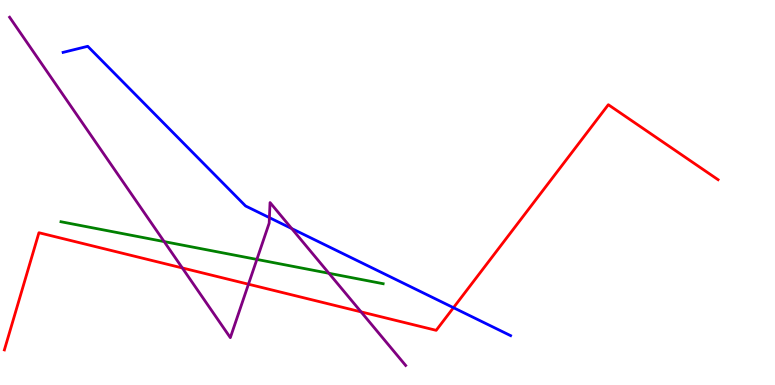[{'lines': ['blue', 'red'], 'intersections': [{'x': 5.85, 'y': 2.01}]}, {'lines': ['green', 'red'], 'intersections': []}, {'lines': ['purple', 'red'], 'intersections': [{'x': 2.35, 'y': 3.04}, {'x': 3.21, 'y': 2.62}, {'x': 4.66, 'y': 1.9}]}, {'lines': ['blue', 'green'], 'intersections': []}, {'lines': ['blue', 'purple'], 'intersections': [{'x': 3.48, 'y': 4.35}, {'x': 3.76, 'y': 4.06}]}, {'lines': ['green', 'purple'], 'intersections': [{'x': 2.12, 'y': 3.72}, {'x': 3.31, 'y': 3.26}, {'x': 4.24, 'y': 2.9}]}]